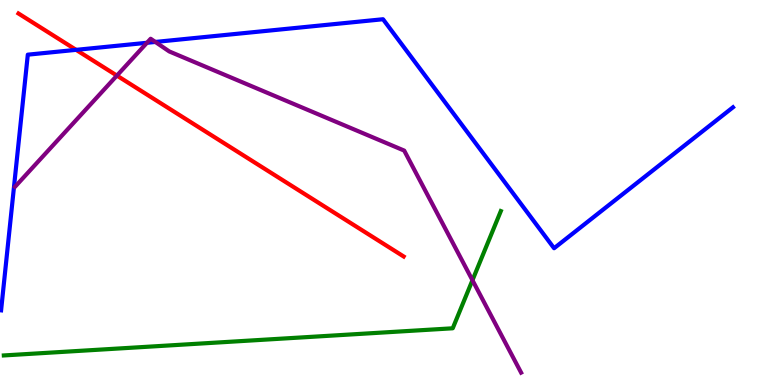[{'lines': ['blue', 'red'], 'intersections': [{'x': 0.982, 'y': 8.71}]}, {'lines': ['green', 'red'], 'intersections': []}, {'lines': ['purple', 'red'], 'intersections': [{'x': 1.51, 'y': 8.04}]}, {'lines': ['blue', 'green'], 'intersections': []}, {'lines': ['blue', 'purple'], 'intersections': [{'x': 1.9, 'y': 8.89}, {'x': 2.0, 'y': 8.91}]}, {'lines': ['green', 'purple'], 'intersections': [{'x': 6.1, 'y': 2.72}]}]